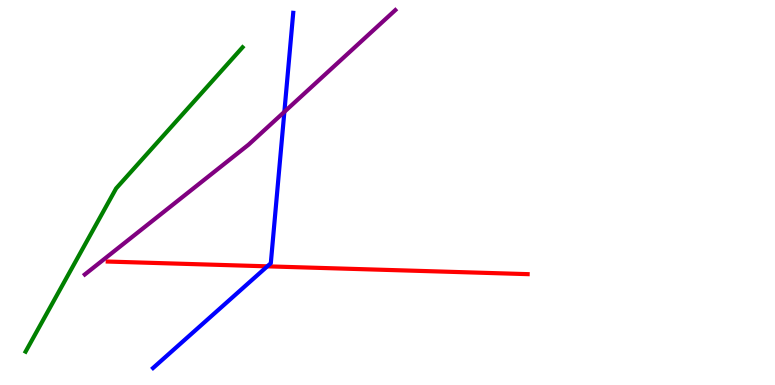[{'lines': ['blue', 'red'], 'intersections': [{'x': 3.45, 'y': 3.08}]}, {'lines': ['green', 'red'], 'intersections': []}, {'lines': ['purple', 'red'], 'intersections': []}, {'lines': ['blue', 'green'], 'intersections': []}, {'lines': ['blue', 'purple'], 'intersections': [{'x': 3.67, 'y': 7.09}]}, {'lines': ['green', 'purple'], 'intersections': []}]